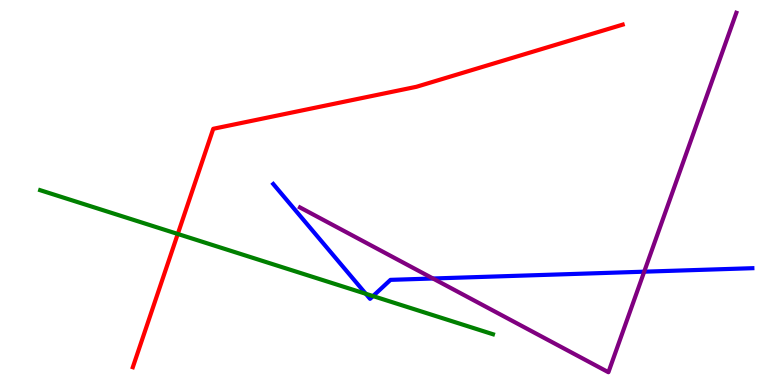[{'lines': ['blue', 'red'], 'intersections': []}, {'lines': ['green', 'red'], 'intersections': [{'x': 2.29, 'y': 3.92}]}, {'lines': ['purple', 'red'], 'intersections': []}, {'lines': ['blue', 'green'], 'intersections': [{'x': 4.72, 'y': 2.37}, {'x': 4.81, 'y': 2.31}]}, {'lines': ['blue', 'purple'], 'intersections': [{'x': 5.59, 'y': 2.77}, {'x': 8.31, 'y': 2.94}]}, {'lines': ['green', 'purple'], 'intersections': []}]